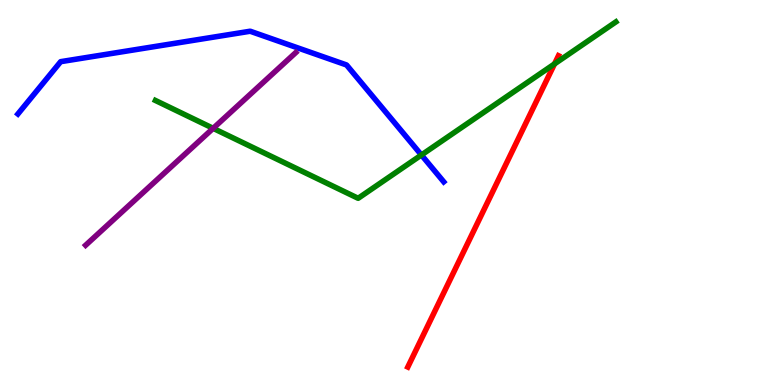[{'lines': ['blue', 'red'], 'intersections': []}, {'lines': ['green', 'red'], 'intersections': [{'x': 7.16, 'y': 8.34}]}, {'lines': ['purple', 'red'], 'intersections': []}, {'lines': ['blue', 'green'], 'intersections': [{'x': 5.44, 'y': 5.97}]}, {'lines': ['blue', 'purple'], 'intersections': []}, {'lines': ['green', 'purple'], 'intersections': [{'x': 2.75, 'y': 6.67}]}]